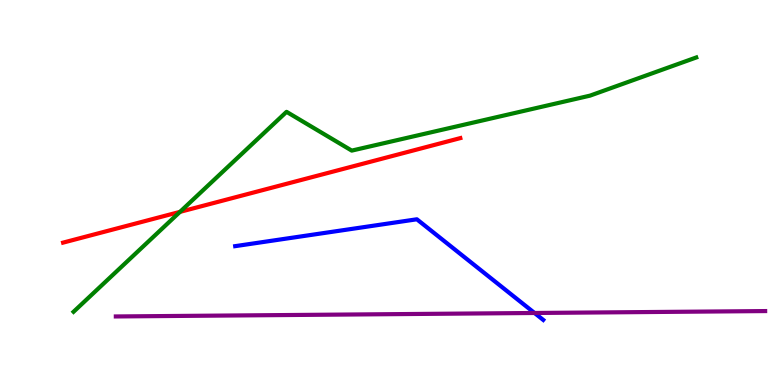[{'lines': ['blue', 'red'], 'intersections': []}, {'lines': ['green', 'red'], 'intersections': [{'x': 2.32, 'y': 4.5}]}, {'lines': ['purple', 'red'], 'intersections': []}, {'lines': ['blue', 'green'], 'intersections': []}, {'lines': ['blue', 'purple'], 'intersections': [{'x': 6.9, 'y': 1.87}]}, {'lines': ['green', 'purple'], 'intersections': []}]